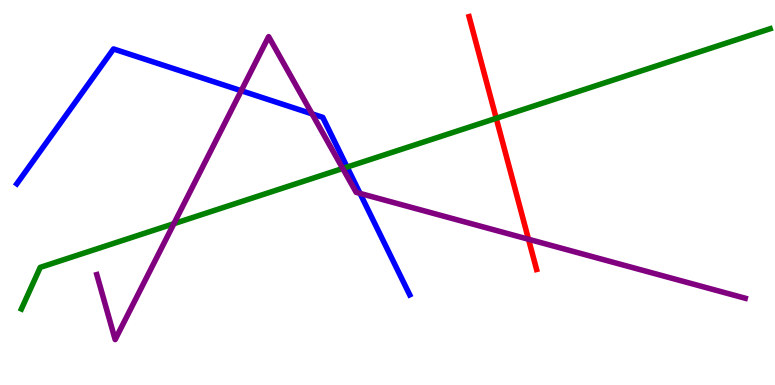[{'lines': ['blue', 'red'], 'intersections': []}, {'lines': ['green', 'red'], 'intersections': [{'x': 6.4, 'y': 6.93}]}, {'lines': ['purple', 'red'], 'intersections': [{'x': 6.82, 'y': 3.79}]}, {'lines': ['blue', 'green'], 'intersections': [{'x': 4.48, 'y': 5.66}]}, {'lines': ['blue', 'purple'], 'intersections': [{'x': 3.11, 'y': 7.64}, {'x': 4.03, 'y': 7.04}, {'x': 4.65, 'y': 4.98}]}, {'lines': ['green', 'purple'], 'intersections': [{'x': 2.24, 'y': 4.19}, {'x': 4.42, 'y': 5.62}]}]